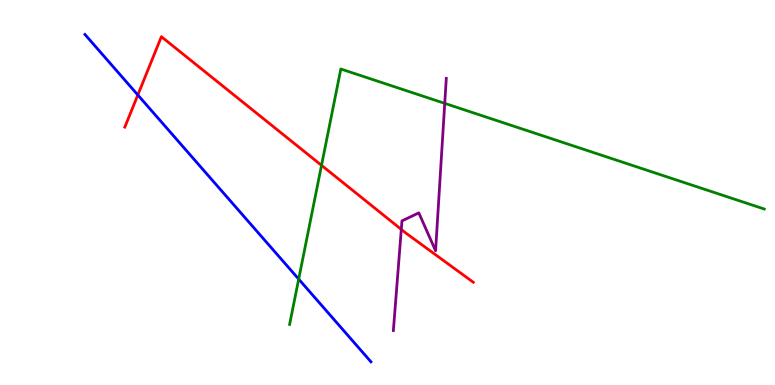[{'lines': ['blue', 'red'], 'intersections': [{'x': 1.78, 'y': 7.53}]}, {'lines': ['green', 'red'], 'intersections': [{'x': 4.15, 'y': 5.71}]}, {'lines': ['purple', 'red'], 'intersections': [{'x': 5.18, 'y': 4.04}]}, {'lines': ['blue', 'green'], 'intersections': [{'x': 3.85, 'y': 2.75}]}, {'lines': ['blue', 'purple'], 'intersections': []}, {'lines': ['green', 'purple'], 'intersections': [{'x': 5.74, 'y': 7.32}]}]